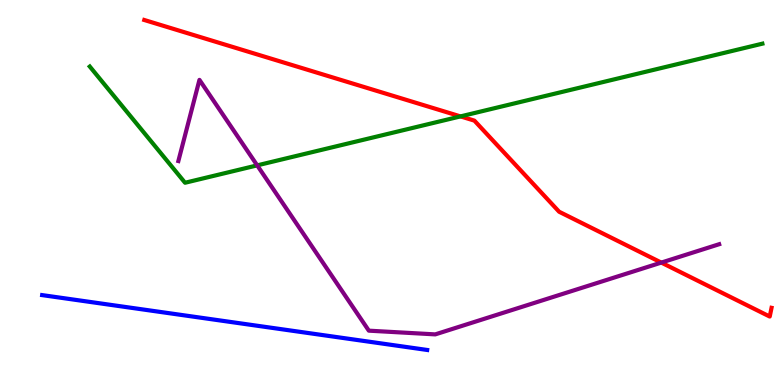[{'lines': ['blue', 'red'], 'intersections': []}, {'lines': ['green', 'red'], 'intersections': [{'x': 5.94, 'y': 6.98}]}, {'lines': ['purple', 'red'], 'intersections': [{'x': 8.53, 'y': 3.18}]}, {'lines': ['blue', 'green'], 'intersections': []}, {'lines': ['blue', 'purple'], 'intersections': []}, {'lines': ['green', 'purple'], 'intersections': [{'x': 3.32, 'y': 5.7}]}]